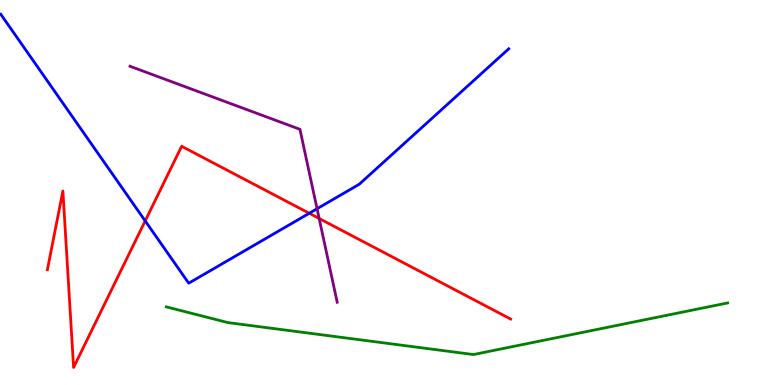[{'lines': ['blue', 'red'], 'intersections': [{'x': 1.87, 'y': 4.26}, {'x': 3.99, 'y': 4.46}]}, {'lines': ['green', 'red'], 'intersections': []}, {'lines': ['purple', 'red'], 'intersections': [{'x': 4.12, 'y': 4.32}]}, {'lines': ['blue', 'green'], 'intersections': []}, {'lines': ['blue', 'purple'], 'intersections': [{'x': 4.09, 'y': 4.58}]}, {'lines': ['green', 'purple'], 'intersections': []}]